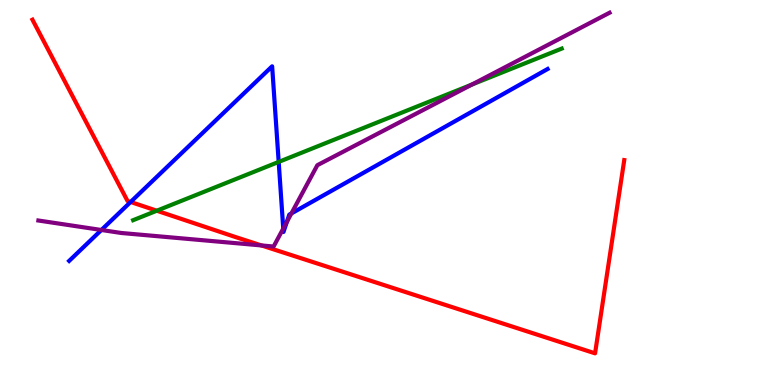[{'lines': ['blue', 'red'], 'intersections': [{'x': 1.69, 'y': 4.75}]}, {'lines': ['green', 'red'], 'intersections': [{'x': 2.02, 'y': 4.53}]}, {'lines': ['purple', 'red'], 'intersections': [{'x': 3.37, 'y': 3.62}]}, {'lines': ['blue', 'green'], 'intersections': [{'x': 3.6, 'y': 5.79}]}, {'lines': ['blue', 'purple'], 'intersections': [{'x': 1.31, 'y': 4.03}, {'x': 3.65, 'y': 4.06}, {'x': 3.7, 'y': 4.24}, {'x': 3.76, 'y': 4.46}]}, {'lines': ['green', 'purple'], 'intersections': [{'x': 6.09, 'y': 7.8}]}]